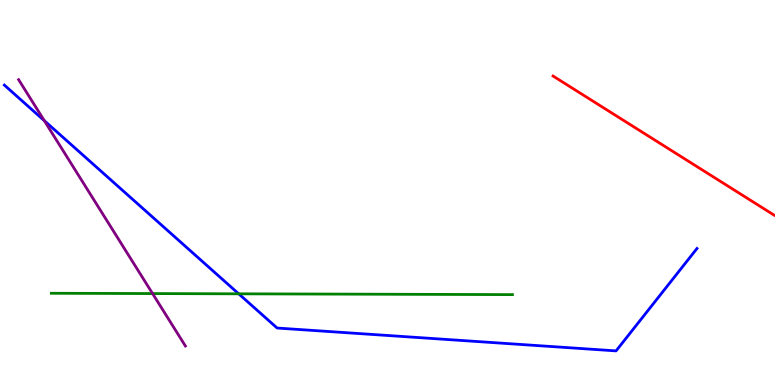[{'lines': ['blue', 'red'], 'intersections': []}, {'lines': ['green', 'red'], 'intersections': []}, {'lines': ['purple', 'red'], 'intersections': []}, {'lines': ['blue', 'green'], 'intersections': [{'x': 3.08, 'y': 2.37}]}, {'lines': ['blue', 'purple'], 'intersections': [{'x': 0.571, 'y': 6.87}]}, {'lines': ['green', 'purple'], 'intersections': [{'x': 1.97, 'y': 2.37}]}]